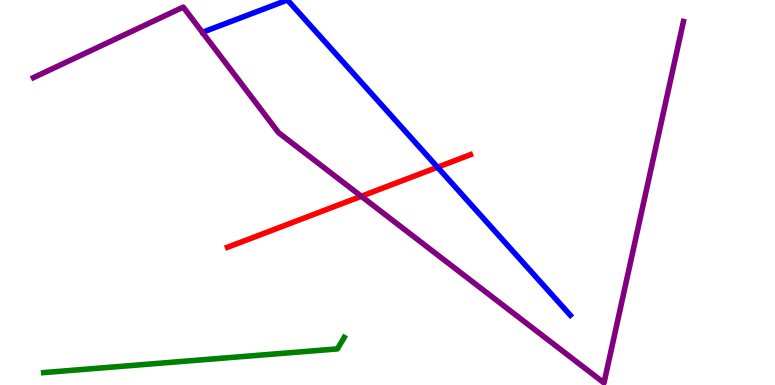[{'lines': ['blue', 'red'], 'intersections': [{'x': 5.65, 'y': 5.66}]}, {'lines': ['green', 'red'], 'intersections': []}, {'lines': ['purple', 'red'], 'intersections': [{'x': 4.66, 'y': 4.9}]}, {'lines': ['blue', 'green'], 'intersections': []}, {'lines': ['blue', 'purple'], 'intersections': []}, {'lines': ['green', 'purple'], 'intersections': []}]